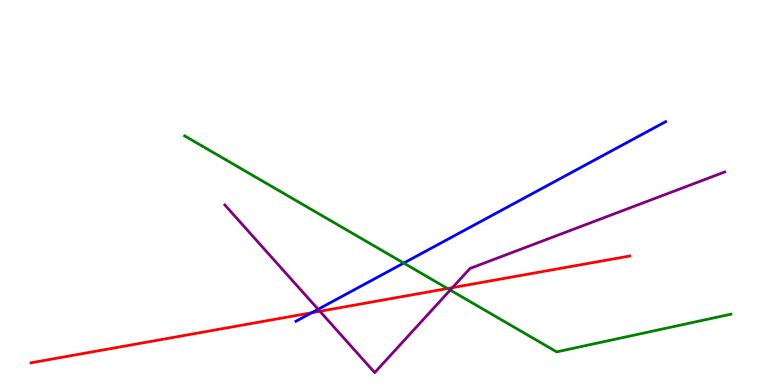[{'lines': ['blue', 'red'], 'intersections': [{'x': 4.02, 'y': 1.88}]}, {'lines': ['green', 'red'], 'intersections': [{'x': 5.77, 'y': 2.51}]}, {'lines': ['purple', 'red'], 'intersections': [{'x': 4.13, 'y': 1.91}, {'x': 5.84, 'y': 2.53}]}, {'lines': ['blue', 'green'], 'intersections': [{'x': 5.21, 'y': 3.17}]}, {'lines': ['blue', 'purple'], 'intersections': [{'x': 4.1, 'y': 1.97}]}, {'lines': ['green', 'purple'], 'intersections': [{'x': 5.81, 'y': 2.47}]}]